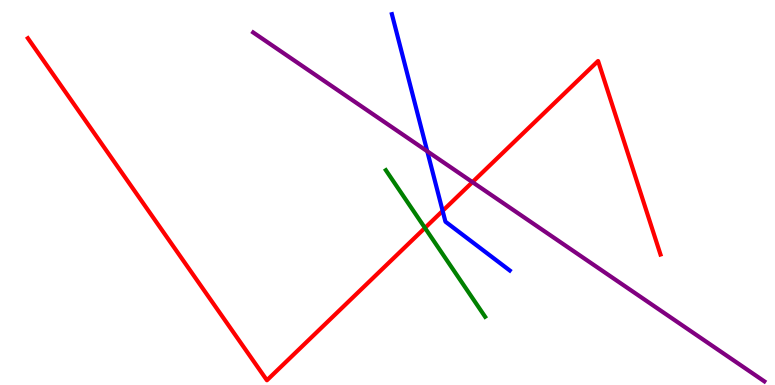[{'lines': ['blue', 'red'], 'intersections': [{'x': 5.71, 'y': 4.52}]}, {'lines': ['green', 'red'], 'intersections': [{'x': 5.48, 'y': 4.08}]}, {'lines': ['purple', 'red'], 'intersections': [{'x': 6.1, 'y': 5.27}]}, {'lines': ['blue', 'green'], 'intersections': []}, {'lines': ['blue', 'purple'], 'intersections': [{'x': 5.51, 'y': 6.07}]}, {'lines': ['green', 'purple'], 'intersections': []}]